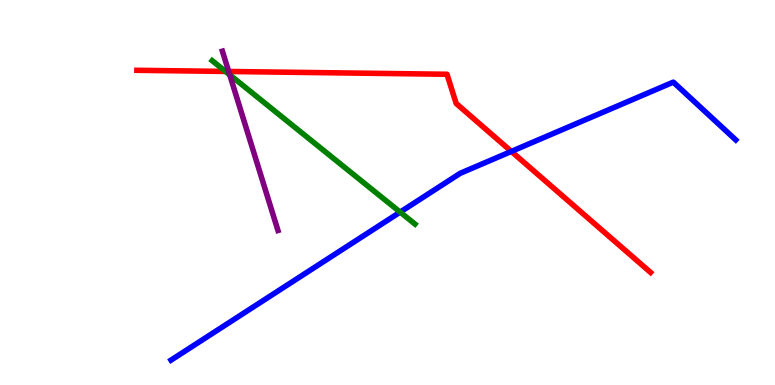[{'lines': ['blue', 'red'], 'intersections': [{'x': 6.6, 'y': 6.07}]}, {'lines': ['green', 'red'], 'intersections': [{'x': 2.91, 'y': 8.14}]}, {'lines': ['purple', 'red'], 'intersections': [{'x': 2.95, 'y': 8.14}]}, {'lines': ['blue', 'green'], 'intersections': [{'x': 5.16, 'y': 4.49}]}, {'lines': ['blue', 'purple'], 'intersections': []}, {'lines': ['green', 'purple'], 'intersections': [{'x': 2.96, 'y': 8.06}]}]